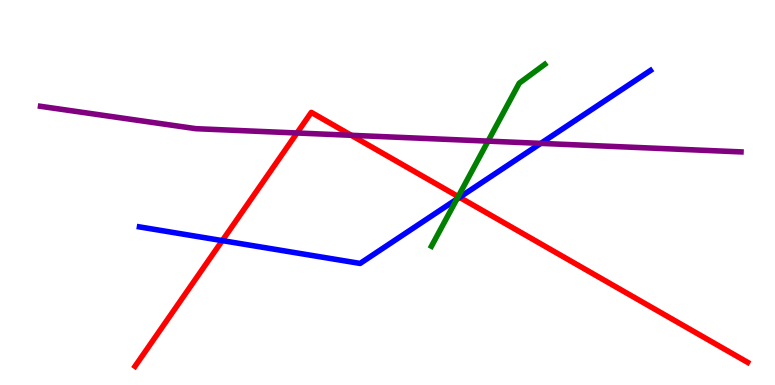[{'lines': ['blue', 'red'], 'intersections': [{'x': 2.87, 'y': 3.75}, {'x': 5.93, 'y': 4.87}]}, {'lines': ['green', 'red'], 'intersections': [{'x': 5.91, 'y': 4.89}]}, {'lines': ['purple', 'red'], 'intersections': [{'x': 3.83, 'y': 6.55}, {'x': 4.53, 'y': 6.49}]}, {'lines': ['blue', 'green'], 'intersections': [{'x': 5.89, 'y': 4.83}]}, {'lines': ['blue', 'purple'], 'intersections': [{'x': 6.98, 'y': 6.28}]}, {'lines': ['green', 'purple'], 'intersections': [{'x': 6.3, 'y': 6.33}]}]